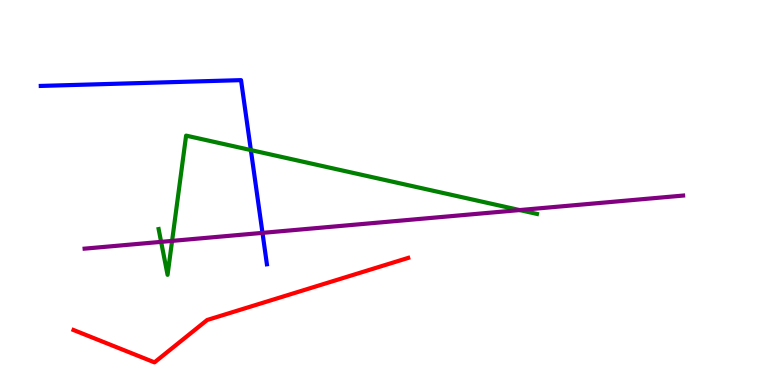[{'lines': ['blue', 'red'], 'intersections': []}, {'lines': ['green', 'red'], 'intersections': []}, {'lines': ['purple', 'red'], 'intersections': []}, {'lines': ['blue', 'green'], 'intersections': [{'x': 3.24, 'y': 6.1}]}, {'lines': ['blue', 'purple'], 'intersections': [{'x': 3.39, 'y': 3.95}]}, {'lines': ['green', 'purple'], 'intersections': [{'x': 2.08, 'y': 3.72}, {'x': 2.22, 'y': 3.74}, {'x': 6.71, 'y': 4.54}]}]